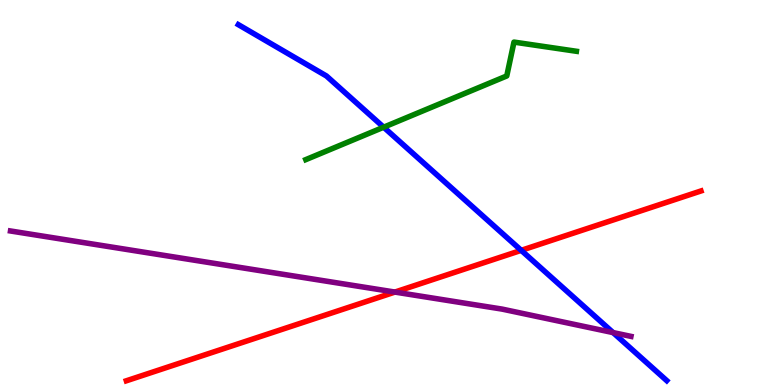[{'lines': ['blue', 'red'], 'intersections': [{'x': 6.73, 'y': 3.5}]}, {'lines': ['green', 'red'], 'intersections': []}, {'lines': ['purple', 'red'], 'intersections': [{'x': 5.1, 'y': 2.41}]}, {'lines': ['blue', 'green'], 'intersections': [{'x': 4.95, 'y': 6.7}]}, {'lines': ['blue', 'purple'], 'intersections': [{'x': 7.91, 'y': 1.36}]}, {'lines': ['green', 'purple'], 'intersections': []}]